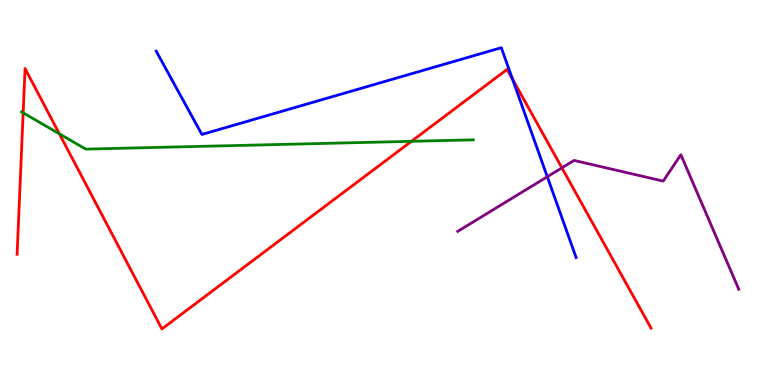[{'lines': ['blue', 'red'], 'intersections': [{'x': 6.61, 'y': 7.95}]}, {'lines': ['green', 'red'], 'intersections': [{'x': 0.299, 'y': 7.07}, {'x': 0.766, 'y': 6.52}, {'x': 5.31, 'y': 6.33}]}, {'lines': ['purple', 'red'], 'intersections': [{'x': 7.25, 'y': 5.64}]}, {'lines': ['blue', 'green'], 'intersections': []}, {'lines': ['blue', 'purple'], 'intersections': [{'x': 7.06, 'y': 5.41}]}, {'lines': ['green', 'purple'], 'intersections': []}]